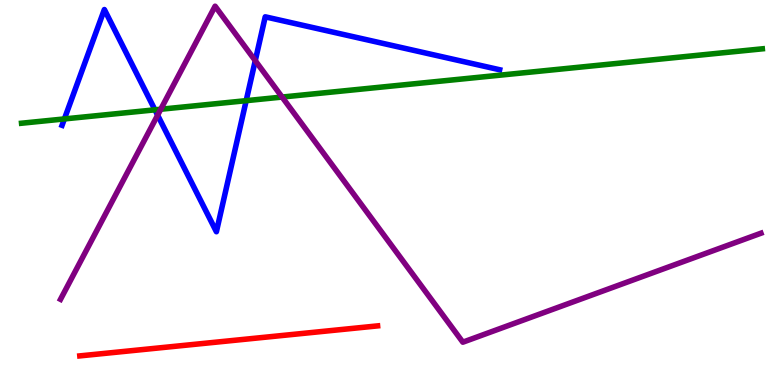[{'lines': ['blue', 'red'], 'intersections': []}, {'lines': ['green', 'red'], 'intersections': []}, {'lines': ['purple', 'red'], 'intersections': []}, {'lines': ['blue', 'green'], 'intersections': [{'x': 0.831, 'y': 6.91}, {'x': 2.0, 'y': 7.15}, {'x': 3.18, 'y': 7.39}]}, {'lines': ['blue', 'purple'], 'intersections': [{'x': 2.03, 'y': 7.01}, {'x': 3.29, 'y': 8.42}]}, {'lines': ['green', 'purple'], 'intersections': [{'x': 2.07, 'y': 7.16}, {'x': 3.64, 'y': 7.48}]}]